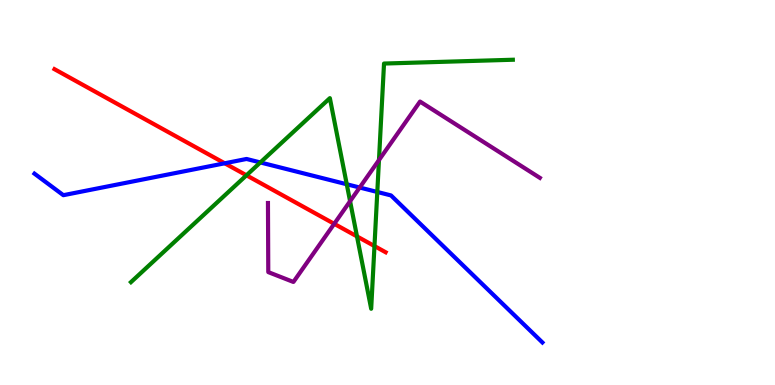[{'lines': ['blue', 'red'], 'intersections': [{'x': 2.9, 'y': 5.76}]}, {'lines': ['green', 'red'], 'intersections': [{'x': 3.18, 'y': 5.45}, {'x': 4.61, 'y': 3.86}, {'x': 4.83, 'y': 3.61}]}, {'lines': ['purple', 'red'], 'intersections': [{'x': 4.31, 'y': 4.19}]}, {'lines': ['blue', 'green'], 'intersections': [{'x': 3.36, 'y': 5.78}, {'x': 4.47, 'y': 5.21}, {'x': 4.87, 'y': 5.01}]}, {'lines': ['blue', 'purple'], 'intersections': [{'x': 4.64, 'y': 5.13}]}, {'lines': ['green', 'purple'], 'intersections': [{'x': 4.52, 'y': 4.77}, {'x': 4.89, 'y': 5.84}]}]